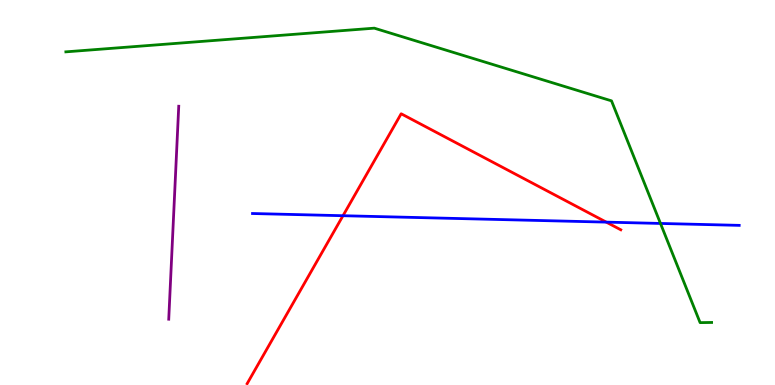[{'lines': ['blue', 'red'], 'intersections': [{'x': 4.43, 'y': 4.4}, {'x': 7.82, 'y': 4.23}]}, {'lines': ['green', 'red'], 'intersections': []}, {'lines': ['purple', 'red'], 'intersections': []}, {'lines': ['blue', 'green'], 'intersections': [{'x': 8.52, 'y': 4.2}]}, {'lines': ['blue', 'purple'], 'intersections': []}, {'lines': ['green', 'purple'], 'intersections': []}]